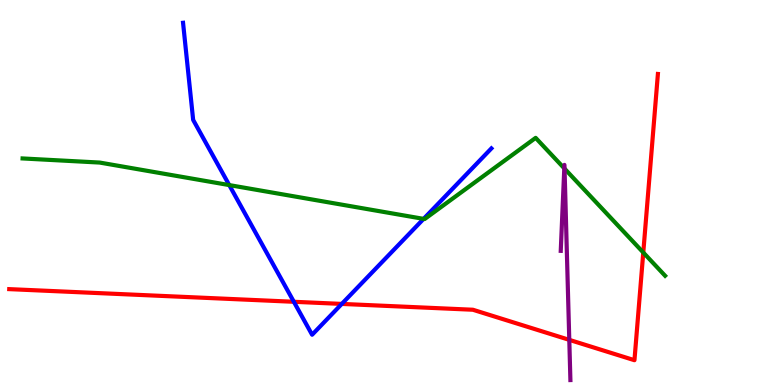[{'lines': ['blue', 'red'], 'intersections': [{'x': 3.79, 'y': 2.16}, {'x': 4.41, 'y': 2.11}]}, {'lines': ['green', 'red'], 'intersections': [{'x': 8.3, 'y': 3.44}]}, {'lines': ['purple', 'red'], 'intersections': [{'x': 7.35, 'y': 1.17}]}, {'lines': ['blue', 'green'], 'intersections': [{'x': 2.96, 'y': 5.19}, {'x': 5.47, 'y': 4.32}]}, {'lines': ['blue', 'purple'], 'intersections': []}, {'lines': ['green', 'purple'], 'intersections': [{'x': 7.28, 'y': 5.63}, {'x': 7.28, 'y': 5.62}]}]